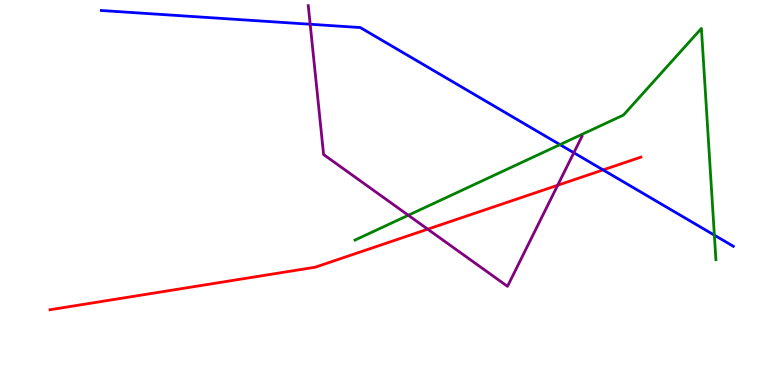[{'lines': ['blue', 'red'], 'intersections': [{'x': 7.78, 'y': 5.59}]}, {'lines': ['green', 'red'], 'intersections': []}, {'lines': ['purple', 'red'], 'intersections': [{'x': 5.52, 'y': 4.05}, {'x': 7.2, 'y': 5.19}]}, {'lines': ['blue', 'green'], 'intersections': [{'x': 7.23, 'y': 6.24}, {'x': 9.22, 'y': 3.89}]}, {'lines': ['blue', 'purple'], 'intersections': [{'x': 4.0, 'y': 9.37}, {'x': 7.4, 'y': 6.03}]}, {'lines': ['green', 'purple'], 'intersections': [{'x': 5.27, 'y': 4.41}]}]